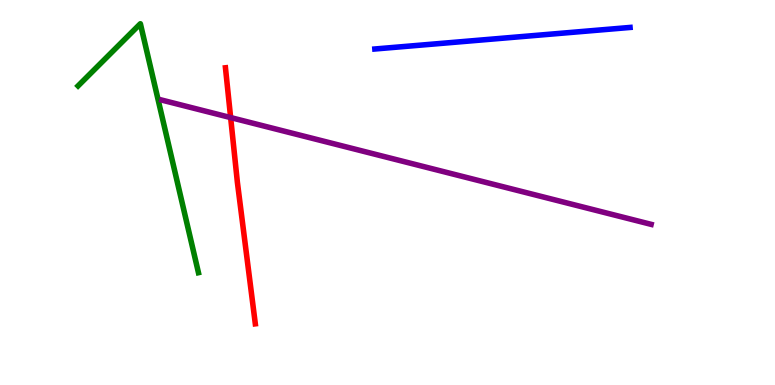[{'lines': ['blue', 'red'], 'intersections': []}, {'lines': ['green', 'red'], 'intersections': []}, {'lines': ['purple', 'red'], 'intersections': [{'x': 2.98, 'y': 6.95}]}, {'lines': ['blue', 'green'], 'intersections': []}, {'lines': ['blue', 'purple'], 'intersections': []}, {'lines': ['green', 'purple'], 'intersections': []}]